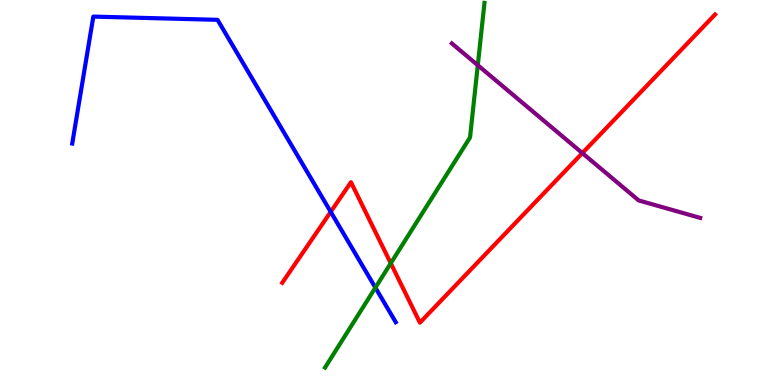[{'lines': ['blue', 'red'], 'intersections': [{'x': 4.27, 'y': 4.5}]}, {'lines': ['green', 'red'], 'intersections': [{'x': 5.04, 'y': 3.16}]}, {'lines': ['purple', 'red'], 'intersections': [{'x': 7.51, 'y': 6.02}]}, {'lines': ['blue', 'green'], 'intersections': [{'x': 4.84, 'y': 2.53}]}, {'lines': ['blue', 'purple'], 'intersections': []}, {'lines': ['green', 'purple'], 'intersections': [{'x': 6.16, 'y': 8.31}]}]